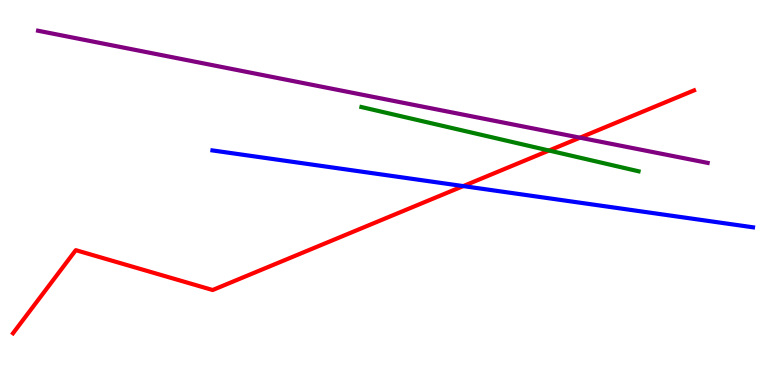[{'lines': ['blue', 'red'], 'intersections': [{'x': 5.98, 'y': 5.17}]}, {'lines': ['green', 'red'], 'intersections': [{'x': 7.08, 'y': 6.09}]}, {'lines': ['purple', 'red'], 'intersections': [{'x': 7.48, 'y': 6.42}]}, {'lines': ['blue', 'green'], 'intersections': []}, {'lines': ['blue', 'purple'], 'intersections': []}, {'lines': ['green', 'purple'], 'intersections': []}]